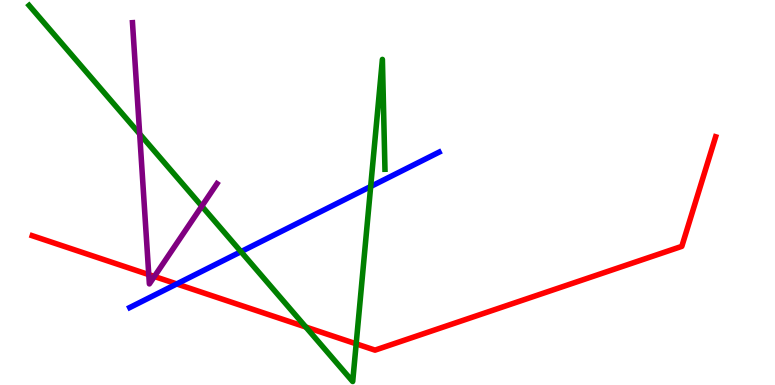[{'lines': ['blue', 'red'], 'intersections': [{'x': 2.28, 'y': 2.62}]}, {'lines': ['green', 'red'], 'intersections': [{'x': 3.95, 'y': 1.51}, {'x': 4.6, 'y': 1.07}]}, {'lines': ['purple', 'red'], 'intersections': [{'x': 1.92, 'y': 2.87}, {'x': 1.99, 'y': 2.82}]}, {'lines': ['blue', 'green'], 'intersections': [{'x': 3.11, 'y': 3.46}, {'x': 4.78, 'y': 5.16}]}, {'lines': ['blue', 'purple'], 'intersections': []}, {'lines': ['green', 'purple'], 'intersections': [{'x': 1.8, 'y': 6.52}, {'x': 2.6, 'y': 4.65}]}]